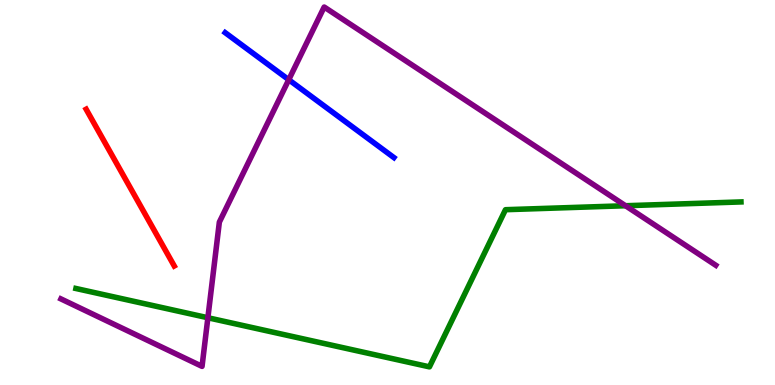[{'lines': ['blue', 'red'], 'intersections': []}, {'lines': ['green', 'red'], 'intersections': []}, {'lines': ['purple', 'red'], 'intersections': []}, {'lines': ['blue', 'green'], 'intersections': []}, {'lines': ['blue', 'purple'], 'intersections': [{'x': 3.73, 'y': 7.93}]}, {'lines': ['green', 'purple'], 'intersections': [{'x': 2.68, 'y': 1.75}, {'x': 8.07, 'y': 4.66}]}]